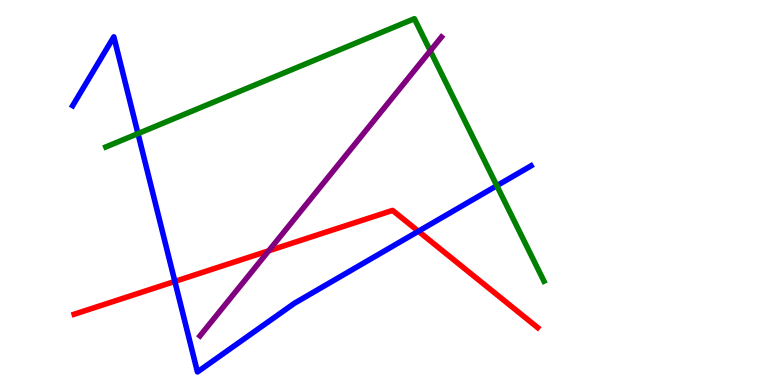[{'lines': ['blue', 'red'], 'intersections': [{'x': 2.26, 'y': 2.69}, {'x': 5.4, 'y': 3.99}]}, {'lines': ['green', 'red'], 'intersections': []}, {'lines': ['purple', 'red'], 'intersections': [{'x': 3.47, 'y': 3.49}]}, {'lines': ['blue', 'green'], 'intersections': [{'x': 1.78, 'y': 6.53}, {'x': 6.41, 'y': 5.18}]}, {'lines': ['blue', 'purple'], 'intersections': []}, {'lines': ['green', 'purple'], 'intersections': [{'x': 5.55, 'y': 8.68}]}]